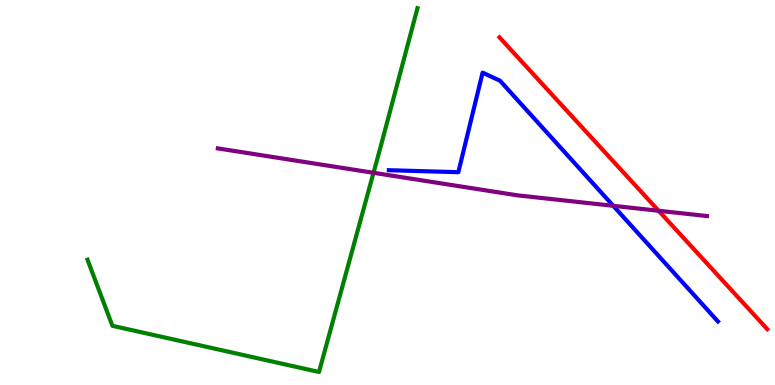[{'lines': ['blue', 'red'], 'intersections': []}, {'lines': ['green', 'red'], 'intersections': []}, {'lines': ['purple', 'red'], 'intersections': [{'x': 8.5, 'y': 4.53}]}, {'lines': ['blue', 'green'], 'intersections': []}, {'lines': ['blue', 'purple'], 'intersections': [{'x': 7.91, 'y': 4.65}]}, {'lines': ['green', 'purple'], 'intersections': [{'x': 4.82, 'y': 5.51}]}]